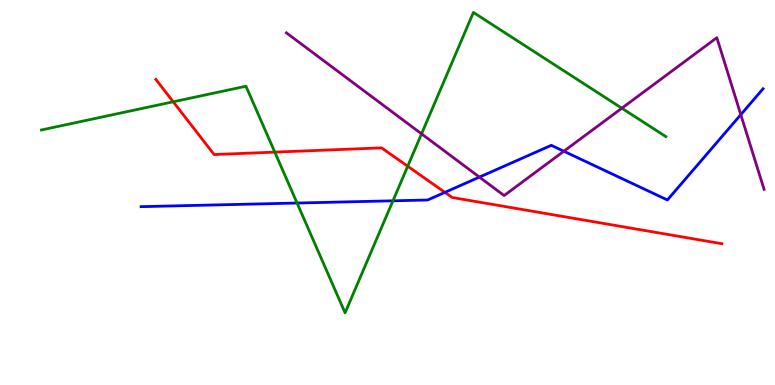[{'lines': ['blue', 'red'], 'intersections': [{'x': 5.74, 'y': 5.0}]}, {'lines': ['green', 'red'], 'intersections': [{'x': 2.23, 'y': 7.36}, {'x': 3.55, 'y': 6.05}, {'x': 5.26, 'y': 5.68}]}, {'lines': ['purple', 'red'], 'intersections': []}, {'lines': ['blue', 'green'], 'intersections': [{'x': 3.83, 'y': 4.73}, {'x': 5.07, 'y': 4.78}]}, {'lines': ['blue', 'purple'], 'intersections': [{'x': 6.19, 'y': 5.4}, {'x': 7.28, 'y': 6.07}, {'x': 9.56, 'y': 7.02}]}, {'lines': ['green', 'purple'], 'intersections': [{'x': 5.44, 'y': 6.52}, {'x': 8.02, 'y': 7.19}]}]